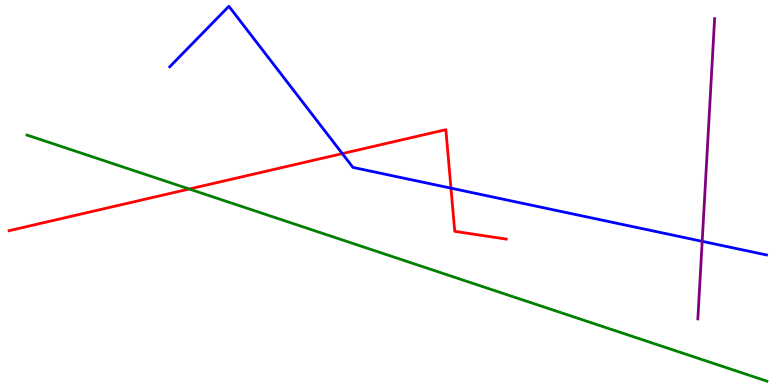[{'lines': ['blue', 'red'], 'intersections': [{'x': 4.42, 'y': 6.01}, {'x': 5.82, 'y': 5.11}]}, {'lines': ['green', 'red'], 'intersections': [{'x': 2.44, 'y': 5.09}]}, {'lines': ['purple', 'red'], 'intersections': []}, {'lines': ['blue', 'green'], 'intersections': []}, {'lines': ['blue', 'purple'], 'intersections': [{'x': 9.06, 'y': 3.73}]}, {'lines': ['green', 'purple'], 'intersections': []}]